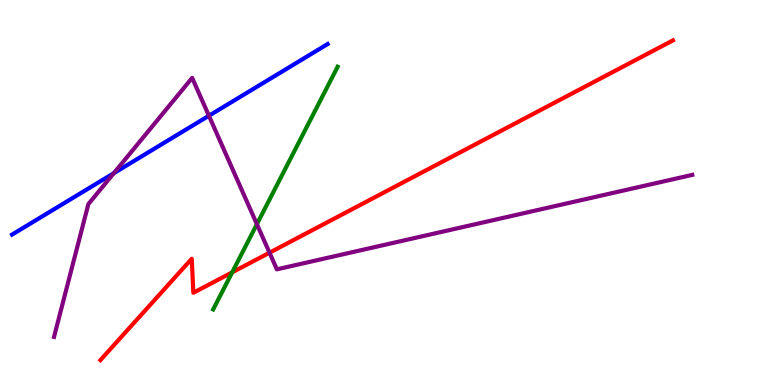[{'lines': ['blue', 'red'], 'intersections': []}, {'lines': ['green', 'red'], 'intersections': [{'x': 3.0, 'y': 2.93}]}, {'lines': ['purple', 'red'], 'intersections': [{'x': 3.48, 'y': 3.44}]}, {'lines': ['blue', 'green'], 'intersections': []}, {'lines': ['blue', 'purple'], 'intersections': [{'x': 1.47, 'y': 5.5}, {'x': 2.7, 'y': 6.99}]}, {'lines': ['green', 'purple'], 'intersections': [{'x': 3.31, 'y': 4.18}]}]